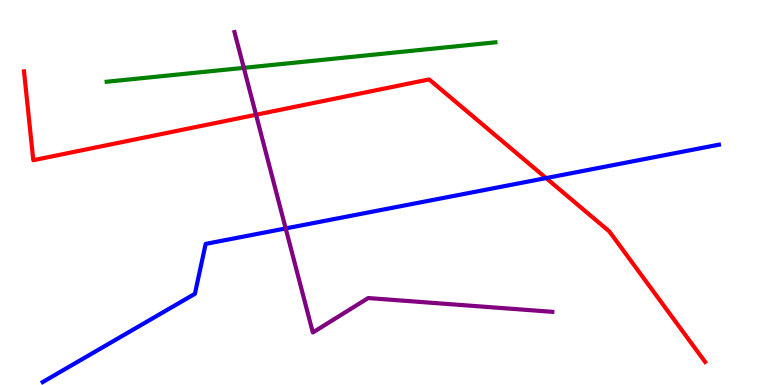[{'lines': ['blue', 'red'], 'intersections': [{'x': 7.05, 'y': 5.37}]}, {'lines': ['green', 'red'], 'intersections': []}, {'lines': ['purple', 'red'], 'intersections': [{'x': 3.3, 'y': 7.02}]}, {'lines': ['blue', 'green'], 'intersections': []}, {'lines': ['blue', 'purple'], 'intersections': [{'x': 3.69, 'y': 4.07}]}, {'lines': ['green', 'purple'], 'intersections': [{'x': 3.15, 'y': 8.24}]}]